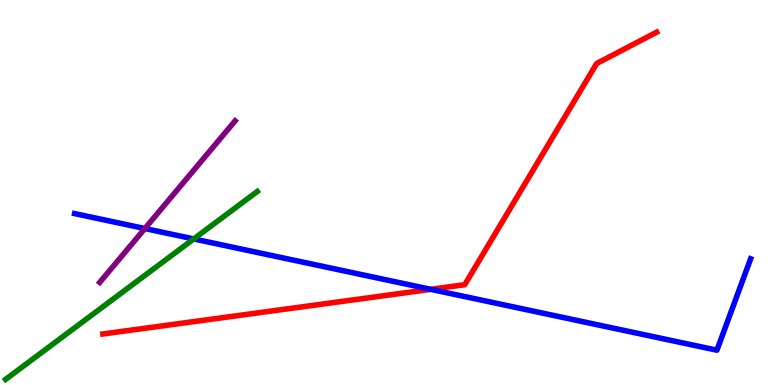[{'lines': ['blue', 'red'], 'intersections': [{'x': 5.56, 'y': 2.49}]}, {'lines': ['green', 'red'], 'intersections': []}, {'lines': ['purple', 'red'], 'intersections': []}, {'lines': ['blue', 'green'], 'intersections': [{'x': 2.5, 'y': 3.79}]}, {'lines': ['blue', 'purple'], 'intersections': [{'x': 1.87, 'y': 4.06}]}, {'lines': ['green', 'purple'], 'intersections': []}]